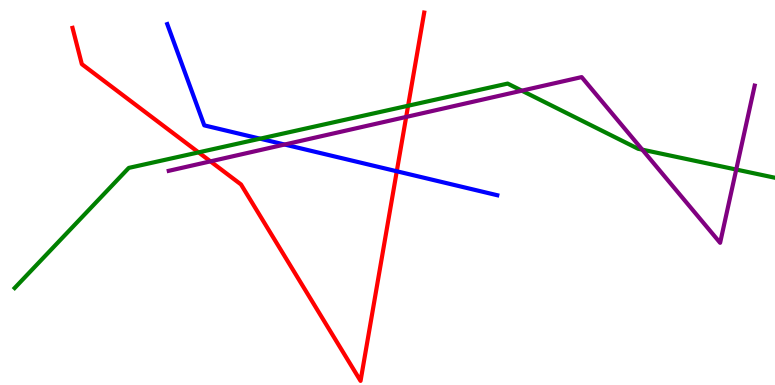[{'lines': ['blue', 'red'], 'intersections': [{'x': 5.12, 'y': 5.55}]}, {'lines': ['green', 'red'], 'intersections': [{'x': 2.56, 'y': 6.04}, {'x': 5.27, 'y': 7.25}]}, {'lines': ['purple', 'red'], 'intersections': [{'x': 2.72, 'y': 5.81}, {'x': 5.24, 'y': 6.96}]}, {'lines': ['blue', 'green'], 'intersections': [{'x': 3.36, 'y': 6.4}]}, {'lines': ['blue', 'purple'], 'intersections': [{'x': 3.67, 'y': 6.25}]}, {'lines': ['green', 'purple'], 'intersections': [{'x': 6.73, 'y': 7.64}, {'x': 8.29, 'y': 6.11}, {'x': 9.5, 'y': 5.6}]}]